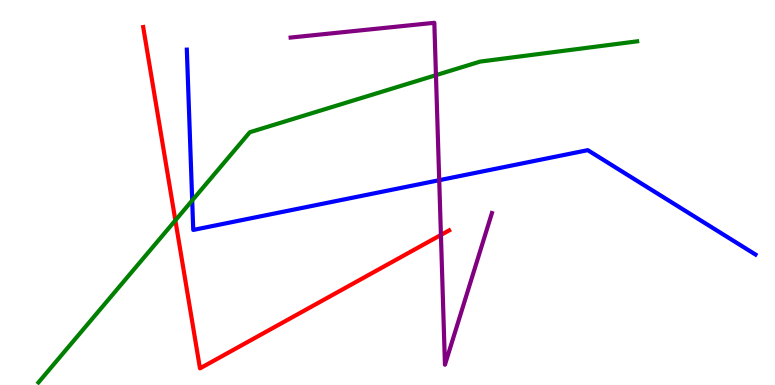[{'lines': ['blue', 'red'], 'intersections': []}, {'lines': ['green', 'red'], 'intersections': [{'x': 2.26, 'y': 4.28}]}, {'lines': ['purple', 'red'], 'intersections': [{'x': 5.69, 'y': 3.9}]}, {'lines': ['blue', 'green'], 'intersections': [{'x': 2.48, 'y': 4.79}]}, {'lines': ['blue', 'purple'], 'intersections': [{'x': 5.67, 'y': 5.32}]}, {'lines': ['green', 'purple'], 'intersections': [{'x': 5.63, 'y': 8.05}]}]